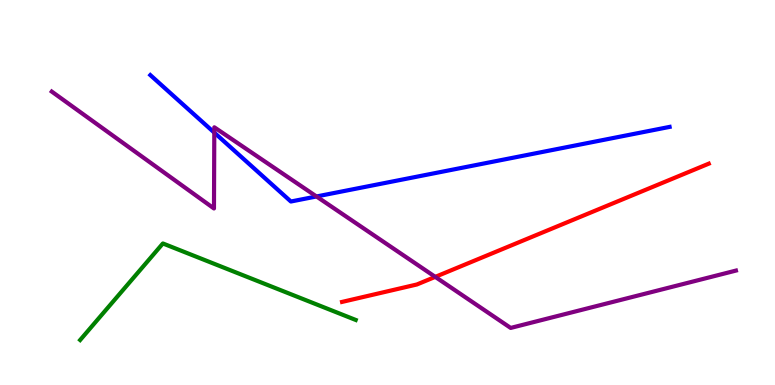[{'lines': ['blue', 'red'], 'intersections': []}, {'lines': ['green', 'red'], 'intersections': []}, {'lines': ['purple', 'red'], 'intersections': [{'x': 5.62, 'y': 2.81}]}, {'lines': ['blue', 'green'], 'intersections': []}, {'lines': ['blue', 'purple'], 'intersections': [{'x': 2.77, 'y': 6.56}, {'x': 4.08, 'y': 4.9}]}, {'lines': ['green', 'purple'], 'intersections': []}]